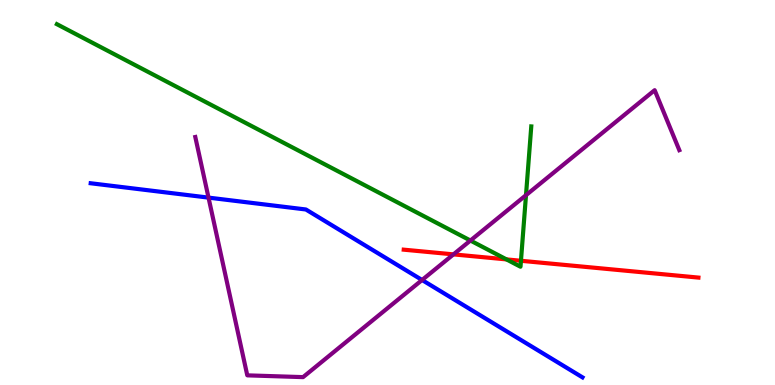[{'lines': ['blue', 'red'], 'intersections': []}, {'lines': ['green', 'red'], 'intersections': [{'x': 6.54, 'y': 3.26}, {'x': 6.72, 'y': 3.23}]}, {'lines': ['purple', 'red'], 'intersections': [{'x': 5.85, 'y': 3.39}]}, {'lines': ['blue', 'green'], 'intersections': []}, {'lines': ['blue', 'purple'], 'intersections': [{'x': 2.69, 'y': 4.87}, {'x': 5.45, 'y': 2.73}]}, {'lines': ['green', 'purple'], 'intersections': [{'x': 6.07, 'y': 3.75}, {'x': 6.79, 'y': 4.93}]}]